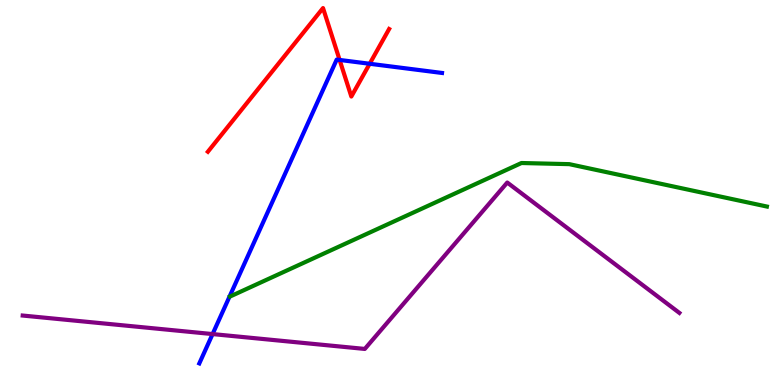[{'lines': ['blue', 'red'], 'intersections': [{'x': 4.38, 'y': 8.44}, {'x': 4.77, 'y': 8.34}]}, {'lines': ['green', 'red'], 'intersections': []}, {'lines': ['purple', 'red'], 'intersections': []}, {'lines': ['blue', 'green'], 'intersections': []}, {'lines': ['blue', 'purple'], 'intersections': [{'x': 2.74, 'y': 1.32}]}, {'lines': ['green', 'purple'], 'intersections': []}]